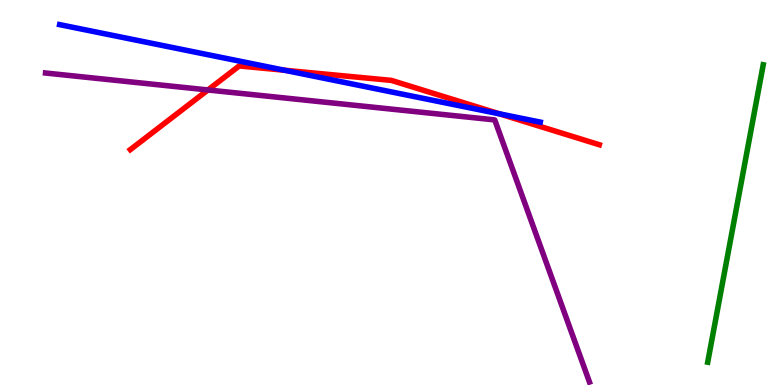[{'lines': ['blue', 'red'], 'intersections': [{'x': 3.67, 'y': 8.18}, {'x': 6.45, 'y': 7.04}]}, {'lines': ['green', 'red'], 'intersections': []}, {'lines': ['purple', 'red'], 'intersections': [{'x': 2.68, 'y': 7.66}]}, {'lines': ['blue', 'green'], 'intersections': []}, {'lines': ['blue', 'purple'], 'intersections': []}, {'lines': ['green', 'purple'], 'intersections': []}]